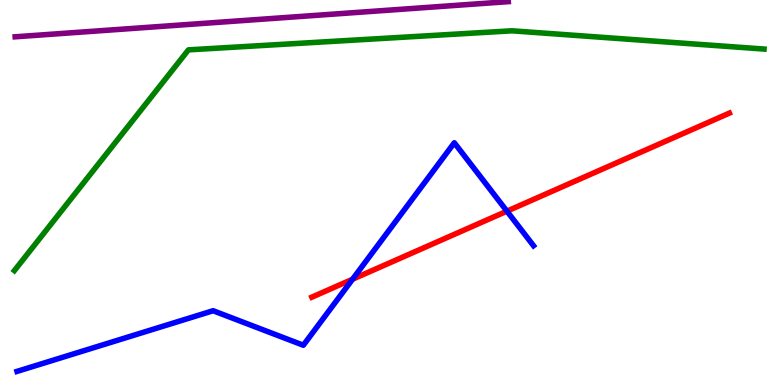[{'lines': ['blue', 'red'], 'intersections': [{'x': 4.55, 'y': 2.75}, {'x': 6.54, 'y': 4.52}]}, {'lines': ['green', 'red'], 'intersections': []}, {'lines': ['purple', 'red'], 'intersections': []}, {'lines': ['blue', 'green'], 'intersections': []}, {'lines': ['blue', 'purple'], 'intersections': []}, {'lines': ['green', 'purple'], 'intersections': []}]